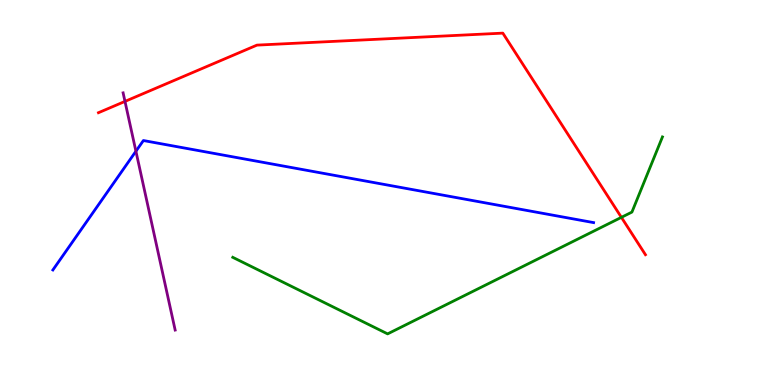[{'lines': ['blue', 'red'], 'intersections': []}, {'lines': ['green', 'red'], 'intersections': [{'x': 8.02, 'y': 4.35}]}, {'lines': ['purple', 'red'], 'intersections': [{'x': 1.61, 'y': 7.37}]}, {'lines': ['blue', 'green'], 'intersections': []}, {'lines': ['blue', 'purple'], 'intersections': [{'x': 1.75, 'y': 6.07}]}, {'lines': ['green', 'purple'], 'intersections': []}]